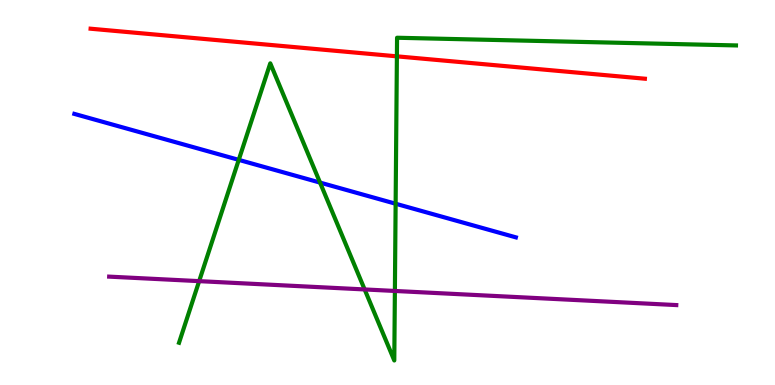[{'lines': ['blue', 'red'], 'intersections': []}, {'lines': ['green', 'red'], 'intersections': [{'x': 5.12, 'y': 8.54}]}, {'lines': ['purple', 'red'], 'intersections': []}, {'lines': ['blue', 'green'], 'intersections': [{'x': 3.08, 'y': 5.85}, {'x': 4.13, 'y': 5.26}, {'x': 5.1, 'y': 4.71}]}, {'lines': ['blue', 'purple'], 'intersections': []}, {'lines': ['green', 'purple'], 'intersections': [{'x': 2.57, 'y': 2.7}, {'x': 4.71, 'y': 2.48}, {'x': 5.1, 'y': 2.44}]}]